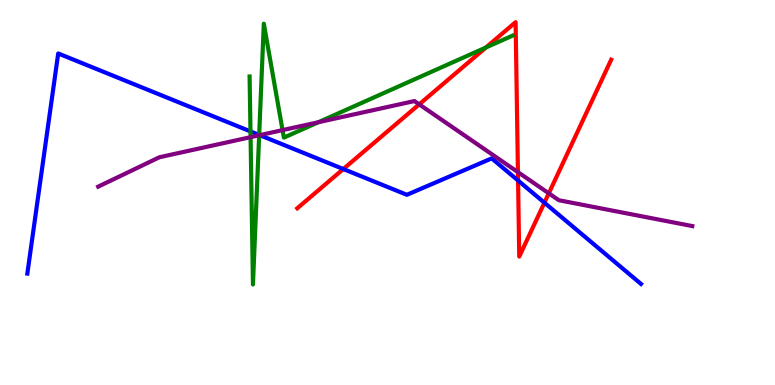[{'lines': ['blue', 'red'], 'intersections': [{'x': 4.43, 'y': 5.61}, {'x': 6.68, 'y': 5.31}, {'x': 7.02, 'y': 4.73}]}, {'lines': ['green', 'red'], 'intersections': [{'x': 6.27, 'y': 8.77}]}, {'lines': ['purple', 'red'], 'intersections': [{'x': 5.41, 'y': 7.29}, {'x': 6.68, 'y': 5.53}, {'x': 7.08, 'y': 4.98}]}, {'lines': ['blue', 'green'], 'intersections': [{'x': 3.23, 'y': 6.59}, {'x': 3.34, 'y': 6.5}]}, {'lines': ['blue', 'purple'], 'intersections': [{'x': 3.35, 'y': 6.49}]}, {'lines': ['green', 'purple'], 'intersections': [{'x': 3.23, 'y': 6.44}, {'x': 3.34, 'y': 6.49}, {'x': 3.65, 'y': 6.62}, {'x': 4.11, 'y': 6.83}]}]